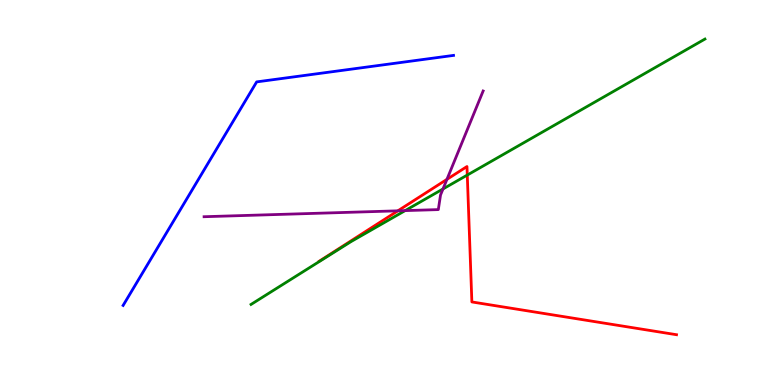[{'lines': ['blue', 'red'], 'intersections': []}, {'lines': ['green', 'red'], 'intersections': [{'x': 6.03, 'y': 5.45}]}, {'lines': ['purple', 'red'], 'intersections': [{'x': 5.13, 'y': 4.52}, {'x': 5.77, 'y': 5.34}]}, {'lines': ['blue', 'green'], 'intersections': []}, {'lines': ['blue', 'purple'], 'intersections': []}, {'lines': ['green', 'purple'], 'intersections': [{'x': 5.23, 'y': 4.53}, {'x': 5.72, 'y': 5.09}]}]